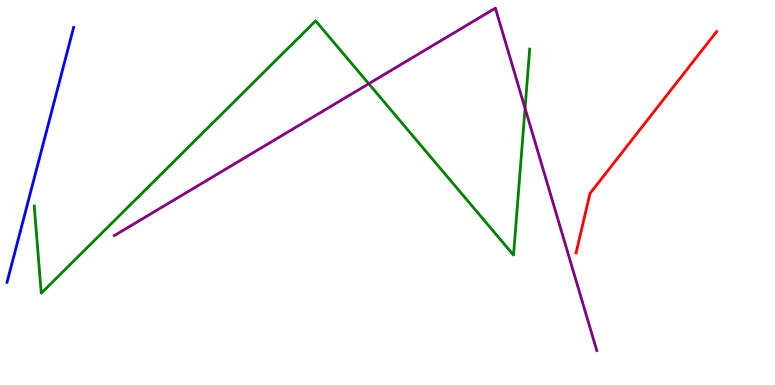[{'lines': ['blue', 'red'], 'intersections': []}, {'lines': ['green', 'red'], 'intersections': []}, {'lines': ['purple', 'red'], 'intersections': []}, {'lines': ['blue', 'green'], 'intersections': []}, {'lines': ['blue', 'purple'], 'intersections': []}, {'lines': ['green', 'purple'], 'intersections': [{'x': 4.76, 'y': 7.83}, {'x': 6.77, 'y': 7.19}]}]